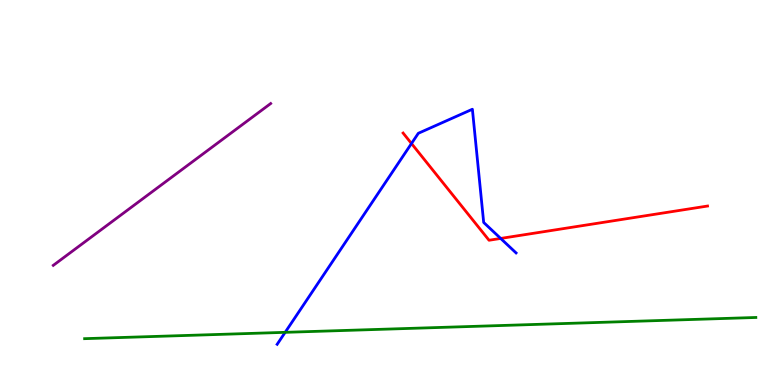[{'lines': ['blue', 'red'], 'intersections': [{'x': 5.31, 'y': 6.27}, {'x': 6.46, 'y': 3.81}]}, {'lines': ['green', 'red'], 'intersections': []}, {'lines': ['purple', 'red'], 'intersections': []}, {'lines': ['blue', 'green'], 'intersections': [{'x': 3.68, 'y': 1.37}]}, {'lines': ['blue', 'purple'], 'intersections': []}, {'lines': ['green', 'purple'], 'intersections': []}]